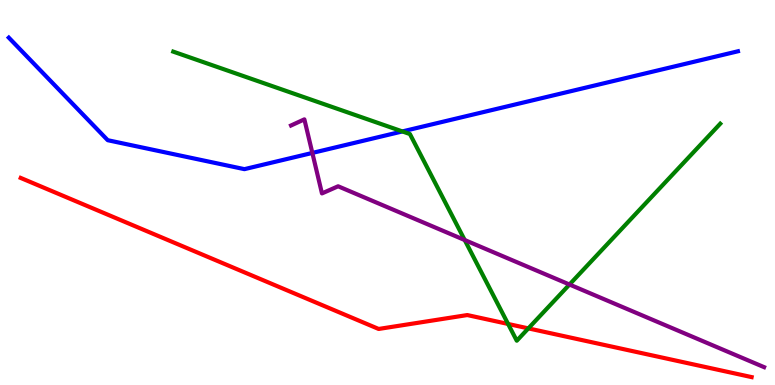[{'lines': ['blue', 'red'], 'intersections': []}, {'lines': ['green', 'red'], 'intersections': [{'x': 6.56, 'y': 1.59}, {'x': 6.82, 'y': 1.47}]}, {'lines': ['purple', 'red'], 'intersections': []}, {'lines': ['blue', 'green'], 'intersections': [{'x': 5.19, 'y': 6.59}]}, {'lines': ['blue', 'purple'], 'intersections': [{'x': 4.03, 'y': 6.03}]}, {'lines': ['green', 'purple'], 'intersections': [{'x': 6.0, 'y': 3.77}, {'x': 7.35, 'y': 2.61}]}]